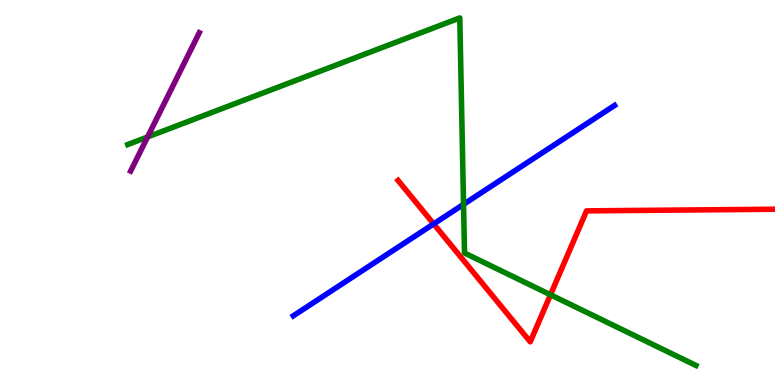[{'lines': ['blue', 'red'], 'intersections': [{'x': 5.6, 'y': 4.18}]}, {'lines': ['green', 'red'], 'intersections': [{'x': 7.1, 'y': 2.34}]}, {'lines': ['purple', 'red'], 'intersections': []}, {'lines': ['blue', 'green'], 'intersections': [{'x': 5.98, 'y': 4.69}]}, {'lines': ['blue', 'purple'], 'intersections': []}, {'lines': ['green', 'purple'], 'intersections': [{'x': 1.9, 'y': 6.44}]}]